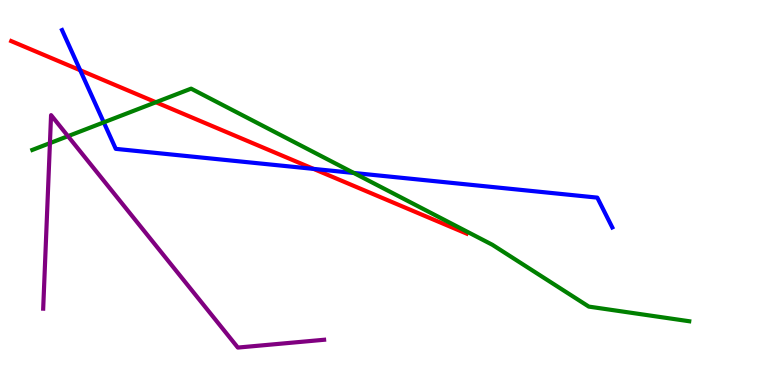[{'lines': ['blue', 'red'], 'intersections': [{'x': 1.03, 'y': 8.18}, {'x': 4.05, 'y': 5.61}]}, {'lines': ['green', 'red'], 'intersections': [{'x': 2.01, 'y': 7.34}]}, {'lines': ['purple', 'red'], 'intersections': []}, {'lines': ['blue', 'green'], 'intersections': [{'x': 1.34, 'y': 6.82}, {'x': 4.56, 'y': 5.51}]}, {'lines': ['blue', 'purple'], 'intersections': []}, {'lines': ['green', 'purple'], 'intersections': [{'x': 0.644, 'y': 6.28}, {'x': 0.877, 'y': 6.46}]}]